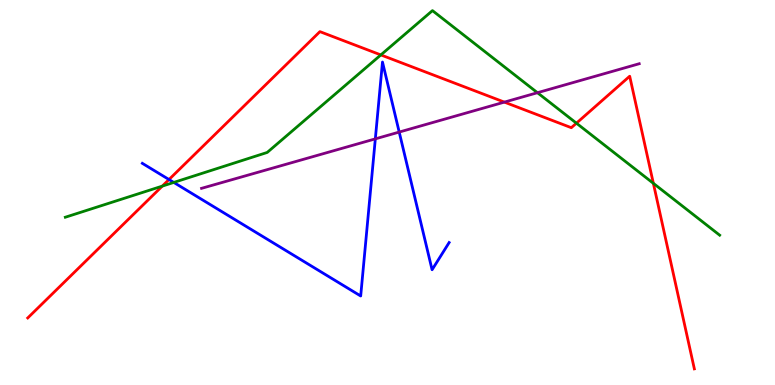[{'lines': ['blue', 'red'], 'intersections': [{'x': 2.18, 'y': 5.34}]}, {'lines': ['green', 'red'], 'intersections': [{'x': 2.09, 'y': 5.17}, {'x': 4.91, 'y': 8.57}, {'x': 7.44, 'y': 6.8}, {'x': 8.43, 'y': 5.24}]}, {'lines': ['purple', 'red'], 'intersections': [{'x': 6.51, 'y': 7.35}]}, {'lines': ['blue', 'green'], 'intersections': [{'x': 2.24, 'y': 5.26}]}, {'lines': ['blue', 'purple'], 'intersections': [{'x': 4.84, 'y': 6.39}, {'x': 5.15, 'y': 6.57}]}, {'lines': ['green', 'purple'], 'intersections': [{'x': 6.93, 'y': 7.59}]}]